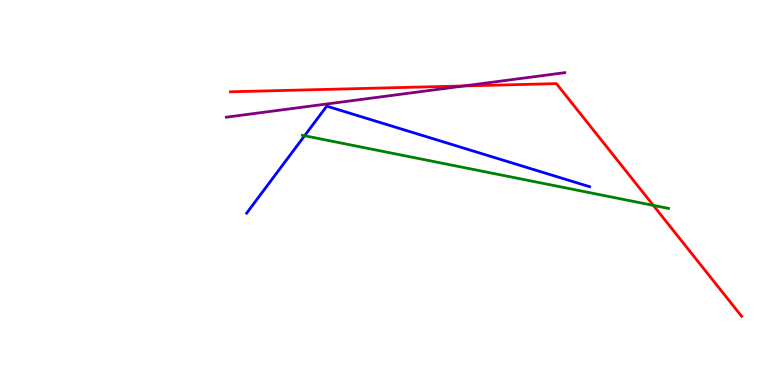[{'lines': ['blue', 'red'], 'intersections': []}, {'lines': ['green', 'red'], 'intersections': [{'x': 8.43, 'y': 4.67}]}, {'lines': ['purple', 'red'], 'intersections': [{'x': 5.99, 'y': 7.77}]}, {'lines': ['blue', 'green'], 'intersections': [{'x': 3.93, 'y': 6.47}]}, {'lines': ['blue', 'purple'], 'intersections': []}, {'lines': ['green', 'purple'], 'intersections': []}]